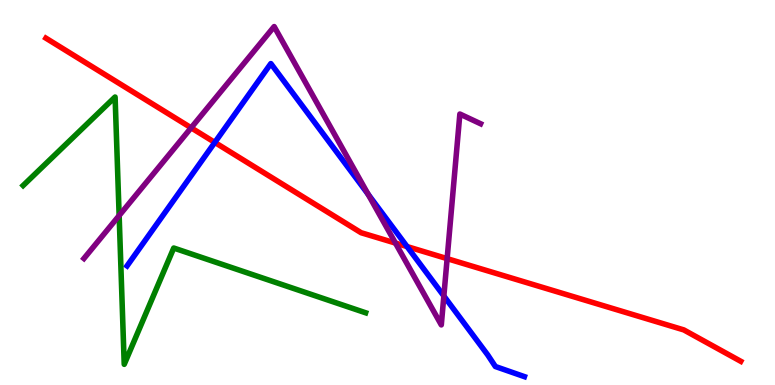[{'lines': ['blue', 'red'], 'intersections': [{'x': 2.77, 'y': 6.3}, {'x': 5.25, 'y': 3.6}]}, {'lines': ['green', 'red'], 'intersections': []}, {'lines': ['purple', 'red'], 'intersections': [{'x': 2.47, 'y': 6.68}, {'x': 5.1, 'y': 3.69}, {'x': 5.77, 'y': 3.28}]}, {'lines': ['blue', 'green'], 'intersections': []}, {'lines': ['blue', 'purple'], 'intersections': [{'x': 4.75, 'y': 4.96}, {'x': 5.73, 'y': 2.31}]}, {'lines': ['green', 'purple'], 'intersections': [{'x': 1.54, 'y': 4.4}]}]